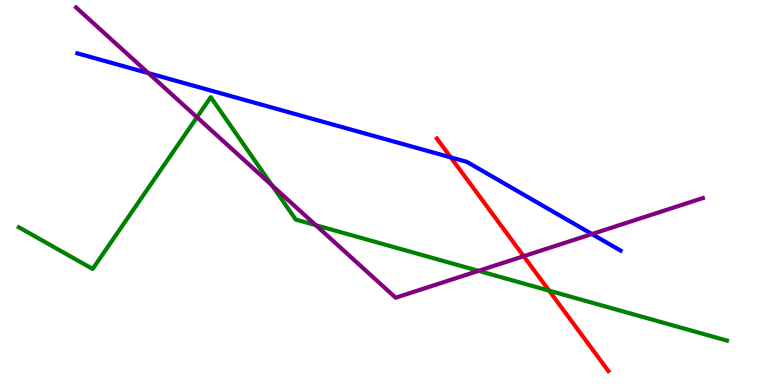[{'lines': ['blue', 'red'], 'intersections': [{'x': 5.82, 'y': 5.91}]}, {'lines': ['green', 'red'], 'intersections': [{'x': 7.09, 'y': 2.45}]}, {'lines': ['purple', 'red'], 'intersections': [{'x': 6.76, 'y': 3.35}]}, {'lines': ['blue', 'green'], 'intersections': []}, {'lines': ['blue', 'purple'], 'intersections': [{'x': 1.91, 'y': 8.1}, {'x': 7.64, 'y': 3.92}]}, {'lines': ['green', 'purple'], 'intersections': [{'x': 2.54, 'y': 6.95}, {'x': 3.51, 'y': 5.18}, {'x': 4.07, 'y': 4.15}, {'x': 6.17, 'y': 2.97}]}]